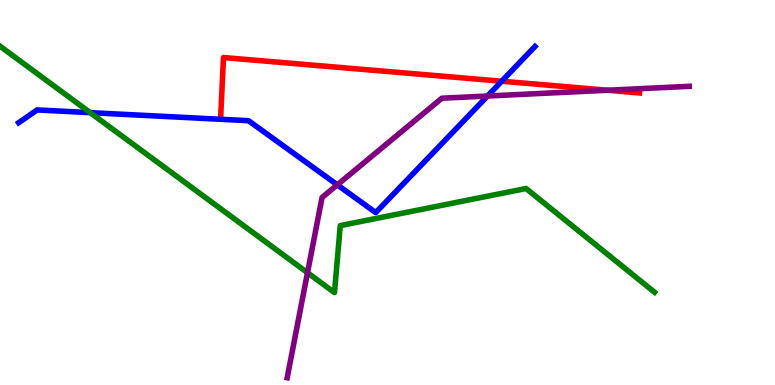[{'lines': ['blue', 'red'], 'intersections': [{'x': 6.47, 'y': 7.89}]}, {'lines': ['green', 'red'], 'intersections': []}, {'lines': ['purple', 'red'], 'intersections': [{'x': 7.84, 'y': 7.66}]}, {'lines': ['blue', 'green'], 'intersections': [{'x': 1.16, 'y': 7.07}]}, {'lines': ['blue', 'purple'], 'intersections': [{'x': 4.35, 'y': 5.2}, {'x': 6.29, 'y': 7.51}]}, {'lines': ['green', 'purple'], 'intersections': [{'x': 3.97, 'y': 2.92}]}]